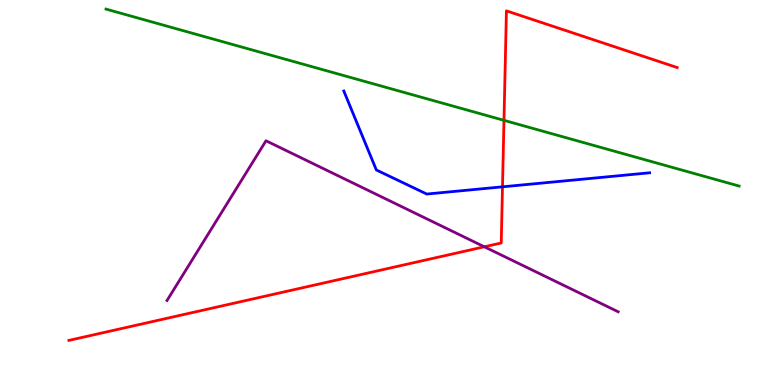[{'lines': ['blue', 'red'], 'intersections': [{'x': 6.48, 'y': 5.15}]}, {'lines': ['green', 'red'], 'intersections': [{'x': 6.5, 'y': 6.87}]}, {'lines': ['purple', 'red'], 'intersections': [{'x': 6.25, 'y': 3.59}]}, {'lines': ['blue', 'green'], 'intersections': []}, {'lines': ['blue', 'purple'], 'intersections': []}, {'lines': ['green', 'purple'], 'intersections': []}]